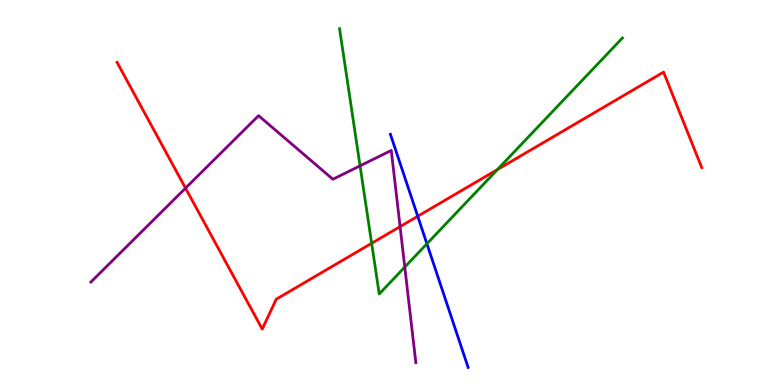[{'lines': ['blue', 'red'], 'intersections': [{'x': 5.39, 'y': 4.38}]}, {'lines': ['green', 'red'], 'intersections': [{'x': 4.8, 'y': 3.68}, {'x': 6.42, 'y': 5.6}]}, {'lines': ['purple', 'red'], 'intersections': [{'x': 2.39, 'y': 5.11}, {'x': 5.16, 'y': 4.11}]}, {'lines': ['blue', 'green'], 'intersections': [{'x': 5.51, 'y': 3.67}]}, {'lines': ['blue', 'purple'], 'intersections': []}, {'lines': ['green', 'purple'], 'intersections': [{'x': 4.65, 'y': 5.69}, {'x': 5.22, 'y': 3.06}]}]